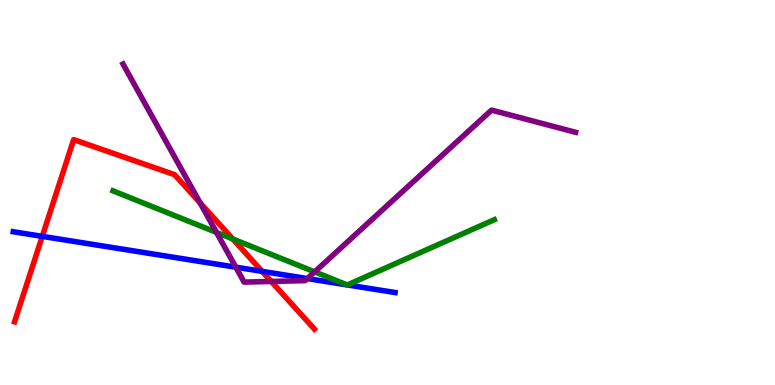[{'lines': ['blue', 'red'], 'intersections': [{'x': 0.545, 'y': 3.86}, {'x': 3.38, 'y': 2.95}]}, {'lines': ['green', 'red'], 'intersections': [{'x': 3.0, 'y': 3.79}]}, {'lines': ['purple', 'red'], 'intersections': [{'x': 2.58, 'y': 4.73}, {'x': 3.5, 'y': 2.69}]}, {'lines': ['blue', 'green'], 'intersections': [{'x': 4.48, 'y': 2.6}, {'x': 4.48, 'y': 2.6}]}, {'lines': ['blue', 'purple'], 'intersections': [{'x': 3.04, 'y': 3.06}, {'x': 3.97, 'y': 2.76}]}, {'lines': ['green', 'purple'], 'intersections': [{'x': 2.79, 'y': 3.96}, {'x': 4.06, 'y': 2.94}]}]